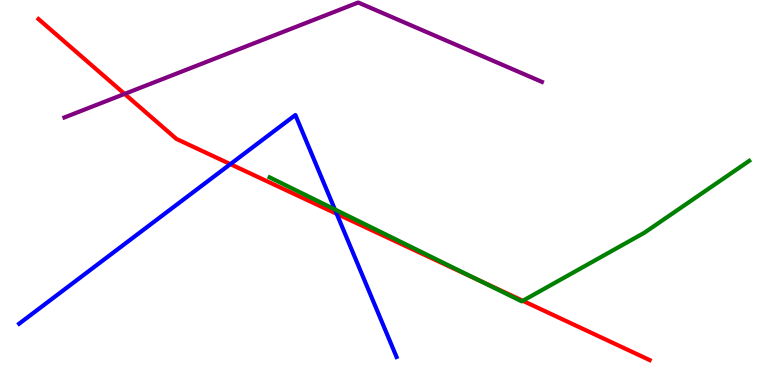[{'lines': ['blue', 'red'], 'intersections': [{'x': 2.97, 'y': 5.74}, {'x': 4.34, 'y': 4.45}]}, {'lines': ['green', 'red'], 'intersections': [{'x': 6.17, 'y': 2.73}, {'x': 6.75, 'y': 2.19}]}, {'lines': ['purple', 'red'], 'intersections': [{'x': 1.61, 'y': 7.56}]}, {'lines': ['blue', 'green'], 'intersections': [{'x': 4.32, 'y': 4.56}]}, {'lines': ['blue', 'purple'], 'intersections': []}, {'lines': ['green', 'purple'], 'intersections': []}]